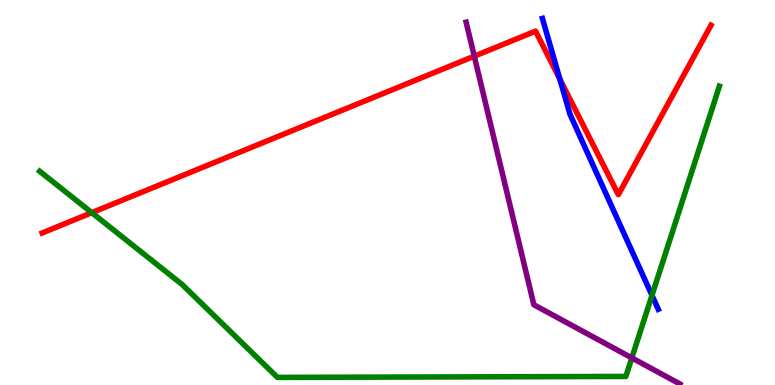[{'lines': ['blue', 'red'], 'intersections': [{'x': 7.22, 'y': 7.94}]}, {'lines': ['green', 'red'], 'intersections': [{'x': 1.18, 'y': 4.48}]}, {'lines': ['purple', 'red'], 'intersections': [{'x': 6.12, 'y': 8.54}]}, {'lines': ['blue', 'green'], 'intersections': [{'x': 8.41, 'y': 2.33}]}, {'lines': ['blue', 'purple'], 'intersections': []}, {'lines': ['green', 'purple'], 'intersections': [{'x': 8.15, 'y': 0.704}]}]